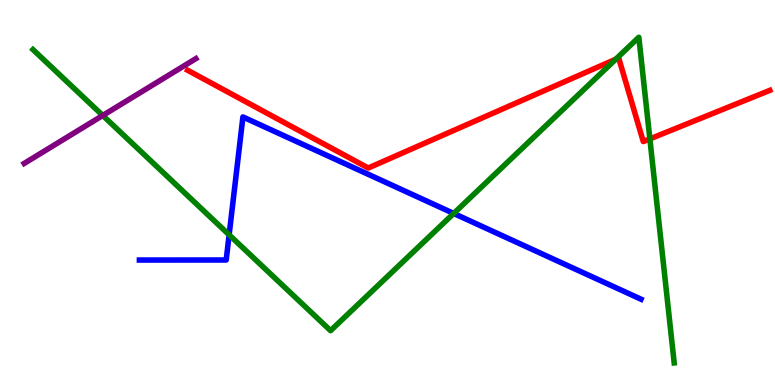[{'lines': ['blue', 'red'], 'intersections': []}, {'lines': ['green', 'red'], 'intersections': [{'x': 7.95, 'y': 8.46}, {'x': 8.39, 'y': 6.39}]}, {'lines': ['purple', 'red'], 'intersections': []}, {'lines': ['blue', 'green'], 'intersections': [{'x': 2.96, 'y': 3.9}, {'x': 5.85, 'y': 4.46}]}, {'lines': ['blue', 'purple'], 'intersections': []}, {'lines': ['green', 'purple'], 'intersections': [{'x': 1.33, 'y': 7.0}]}]